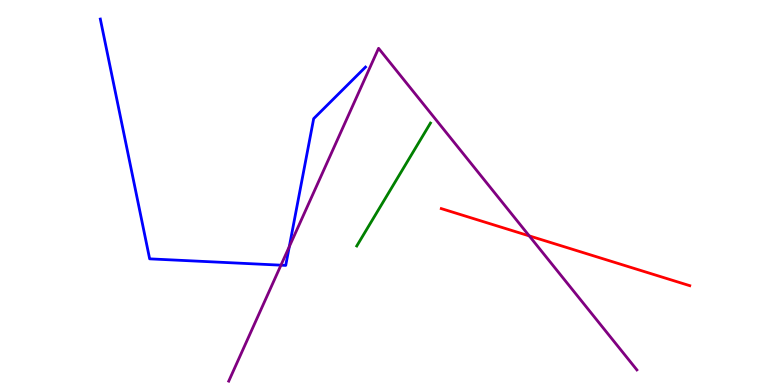[{'lines': ['blue', 'red'], 'intersections': []}, {'lines': ['green', 'red'], 'intersections': []}, {'lines': ['purple', 'red'], 'intersections': [{'x': 6.83, 'y': 3.87}]}, {'lines': ['blue', 'green'], 'intersections': []}, {'lines': ['blue', 'purple'], 'intersections': [{'x': 3.63, 'y': 3.11}, {'x': 3.73, 'y': 3.59}]}, {'lines': ['green', 'purple'], 'intersections': []}]